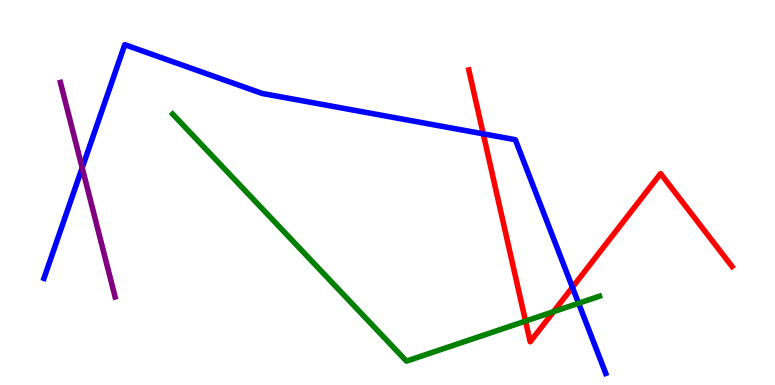[{'lines': ['blue', 'red'], 'intersections': [{'x': 6.24, 'y': 6.52}, {'x': 7.39, 'y': 2.54}]}, {'lines': ['green', 'red'], 'intersections': [{'x': 6.78, 'y': 1.66}, {'x': 7.14, 'y': 1.9}]}, {'lines': ['purple', 'red'], 'intersections': []}, {'lines': ['blue', 'green'], 'intersections': [{'x': 7.47, 'y': 2.12}]}, {'lines': ['blue', 'purple'], 'intersections': [{'x': 1.06, 'y': 5.64}]}, {'lines': ['green', 'purple'], 'intersections': []}]